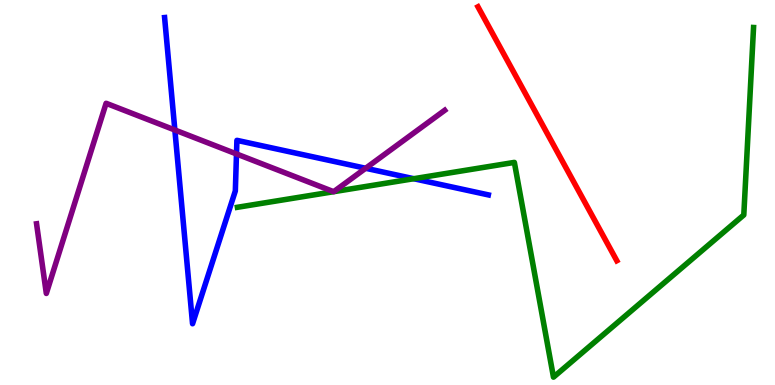[{'lines': ['blue', 'red'], 'intersections': []}, {'lines': ['green', 'red'], 'intersections': []}, {'lines': ['purple', 'red'], 'intersections': []}, {'lines': ['blue', 'green'], 'intersections': [{'x': 5.34, 'y': 5.36}]}, {'lines': ['blue', 'purple'], 'intersections': [{'x': 2.26, 'y': 6.62}, {'x': 3.05, 'y': 6.0}, {'x': 4.72, 'y': 5.63}]}, {'lines': ['green', 'purple'], 'intersections': [{'x': 4.31, 'y': 5.02}, {'x': 4.31, 'y': 5.02}]}]